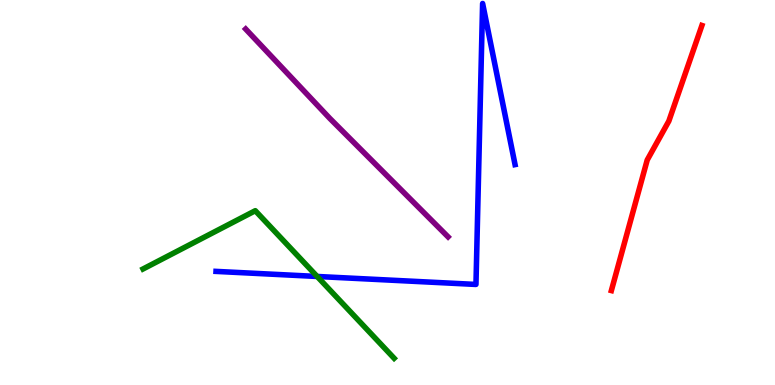[{'lines': ['blue', 'red'], 'intersections': []}, {'lines': ['green', 'red'], 'intersections': []}, {'lines': ['purple', 'red'], 'intersections': []}, {'lines': ['blue', 'green'], 'intersections': [{'x': 4.09, 'y': 2.82}]}, {'lines': ['blue', 'purple'], 'intersections': []}, {'lines': ['green', 'purple'], 'intersections': []}]